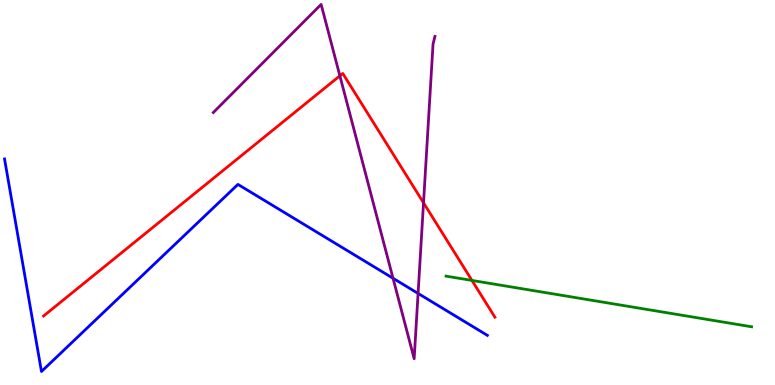[{'lines': ['blue', 'red'], 'intersections': []}, {'lines': ['green', 'red'], 'intersections': [{'x': 6.09, 'y': 2.72}]}, {'lines': ['purple', 'red'], 'intersections': [{'x': 4.39, 'y': 8.03}, {'x': 5.46, 'y': 4.73}]}, {'lines': ['blue', 'green'], 'intersections': []}, {'lines': ['blue', 'purple'], 'intersections': [{'x': 5.07, 'y': 2.77}, {'x': 5.39, 'y': 2.38}]}, {'lines': ['green', 'purple'], 'intersections': []}]